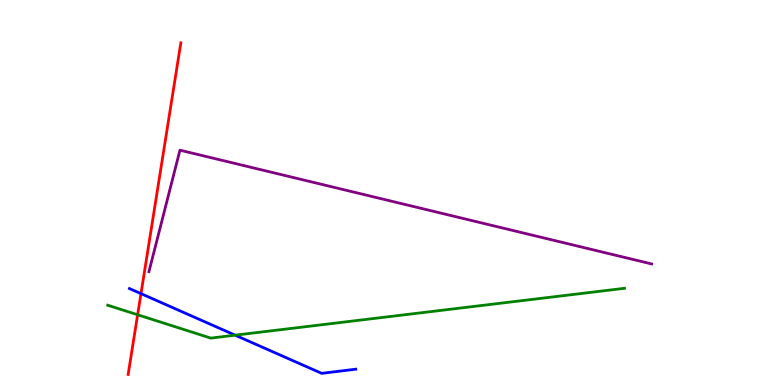[{'lines': ['blue', 'red'], 'intersections': [{'x': 1.82, 'y': 2.37}]}, {'lines': ['green', 'red'], 'intersections': [{'x': 1.78, 'y': 1.82}]}, {'lines': ['purple', 'red'], 'intersections': []}, {'lines': ['blue', 'green'], 'intersections': [{'x': 3.03, 'y': 1.29}]}, {'lines': ['blue', 'purple'], 'intersections': []}, {'lines': ['green', 'purple'], 'intersections': []}]